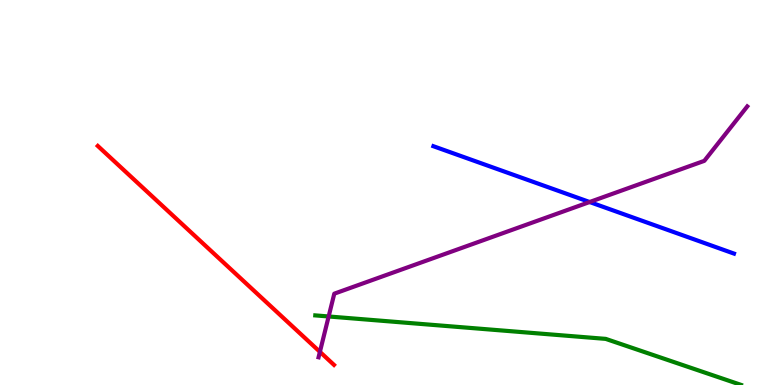[{'lines': ['blue', 'red'], 'intersections': []}, {'lines': ['green', 'red'], 'intersections': []}, {'lines': ['purple', 'red'], 'intersections': [{'x': 4.13, 'y': 0.861}]}, {'lines': ['blue', 'green'], 'intersections': []}, {'lines': ['blue', 'purple'], 'intersections': [{'x': 7.61, 'y': 4.75}]}, {'lines': ['green', 'purple'], 'intersections': [{'x': 4.24, 'y': 1.78}]}]